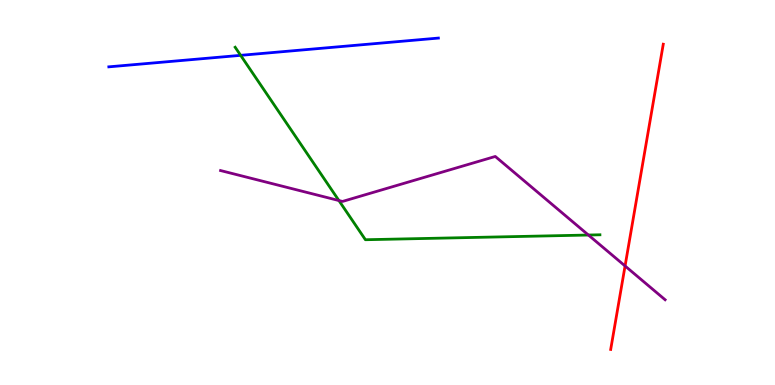[{'lines': ['blue', 'red'], 'intersections': []}, {'lines': ['green', 'red'], 'intersections': []}, {'lines': ['purple', 'red'], 'intersections': [{'x': 8.07, 'y': 3.09}]}, {'lines': ['blue', 'green'], 'intersections': [{'x': 3.11, 'y': 8.56}]}, {'lines': ['blue', 'purple'], 'intersections': []}, {'lines': ['green', 'purple'], 'intersections': [{'x': 4.37, 'y': 4.79}, {'x': 7.59, 'y': 3.9}]}]